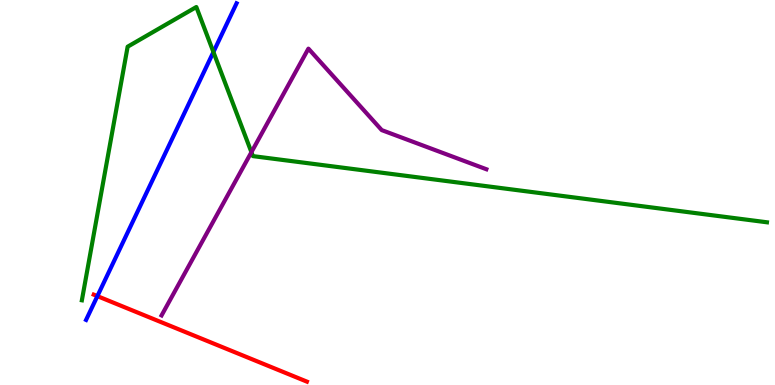[{'lines': ['blue', 'red'], 'intersections': [{'x': 1.26, 'y': 2.31}]}, {'lines': ['green', 'red'], 'intersections': []}, {'lines': ['purple', 'red'], 'intersections': []}, {'lines': ['blue', 'green'], 'intersections': [{'x': 2.75, 'y': 8.65}]}, {'lines': ['blue', 'purple'], 'intersections': []}, {'lines': ['green', 'purple'], 'intersections': [{'x': 3.24, 'y': 6.05}]}]